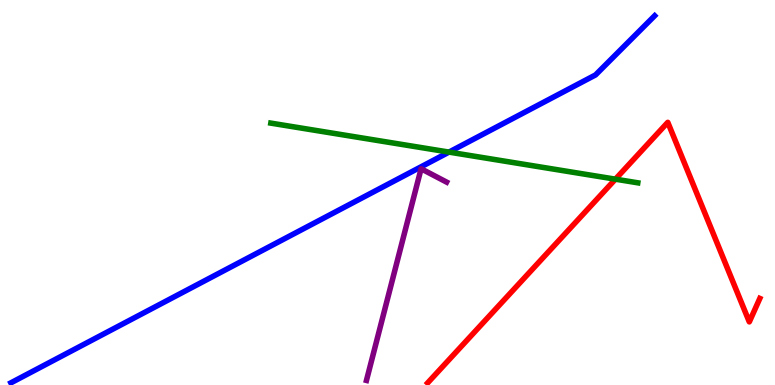[{'lines': ['blue', 'red'], 'intersections': []}, {'lines': ['green', 'red'], 'intersections': [{'x': 7.94, 'y': 5.35}]}, {'lines': ['purple', 'red'], 'intersections': []}, {'lines': ['blue', 'green'], 'intersections': [{'x': 5.79, 'y': 6.05}]}, {'lines': ['blue', 'purple'], 'intersections': []}, {'lines': ['green', 'purple'], 'intersections': []}]